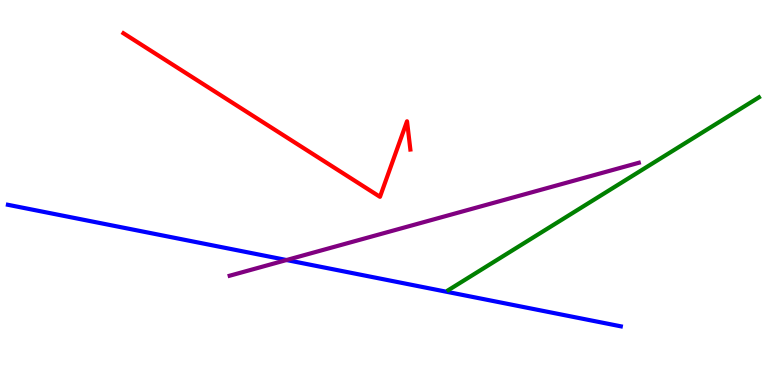[{'lines': ['blue', 'red'], 'intersections': []}, {'lines': ['green', 'red'], 'intersections': []}, {'lines': ['purple', 'red'], 'intersections': []}, {'lines': ['blue', 'green'], 'intersections': []}, {'lines': ['blue', 'purple'], 'intersections': [{'x': 3.7, 'y': 3.25}]}, {'lines': ['green', 'purple'], 'intersections': []}]